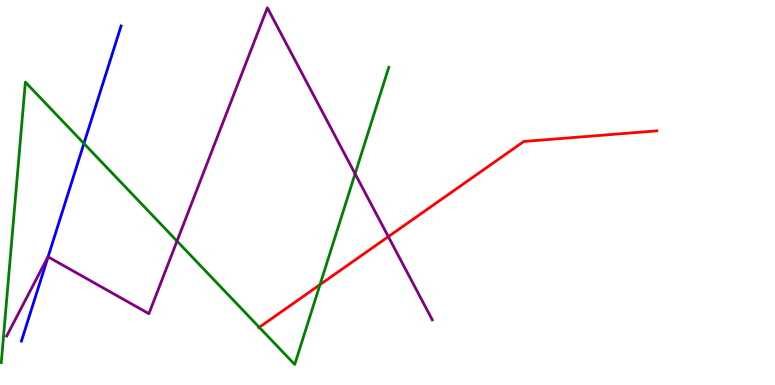[{'lines': ['blue', 'red'], 'intersections': []}, {'lines': ['green', 'red'], 'intersections': [{'x': 3.35, 'y': 1.5}, {'x': 4.13, 'y': 2.61}]}, {'lines': ['purple', 'red'], 'intersections': [{'x': 5.01, 'y': 3.85}]}, {'lines': ['blue', 'green'], 'intersections': [{'x': 1.08, 'y': 6.27}]}, {'lines': ['blue', 'purple'], 'intersections': [{'x': 0.62, 'y': 3.33}]}, {'lines': ['green', 'purple'], 'intersections': [{'x': 2.28, 'y': 3.74}, {'x': 4.58, 'y': 5.49}]}]